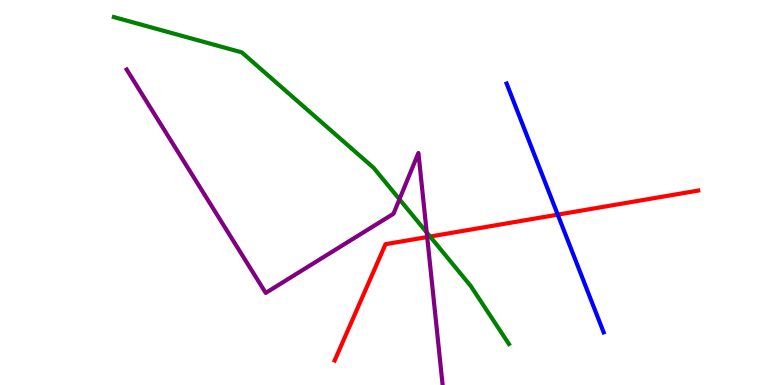[{'lines': ['blue', 'red'], 'intersections': [{'x': 7.2, 'y': 4.42}]}, {'lines': ['green', 'red'], 'intersections': [{'x': 5.55, 'y': 3.86}]}, {'lines': ['purple', 'red'], 'intersections': [{'x': 5.51, 'y': 3.84}]}, {'lines': ['blue', 'green'], 'intersections': []}, {'lines': ['blue', 'purple'], 'intersections': []}, {'lines': ['green', 'purple'], 'intersections': [{'x': 5.15, 'y': 4.82}, {'x': 5.51, 'y': 3.96}]}]